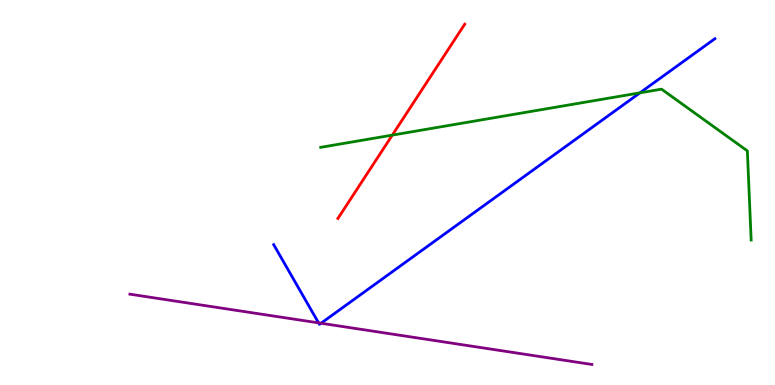[{'lines': ['blue', 'red'], 'intersections': []}, {'lines': ['green', 'red'], 'intersections': [{'x': 5.06, 'y': 6.49}]}, {'lines': ['purple', 'red'], 'intersections': []}, {'lines': ['blue', 'green'], 'intersections': [{'x': 8.26, 'y': 7.59}]}, {'lines': ['blue', 'purple'], 'intersections': [{'x': 4.11, 'y': 1.61}, {'x': 4.14, 'y': 1.6}]}, {'lines': ['green', 'purple'], 'intersections': []}]